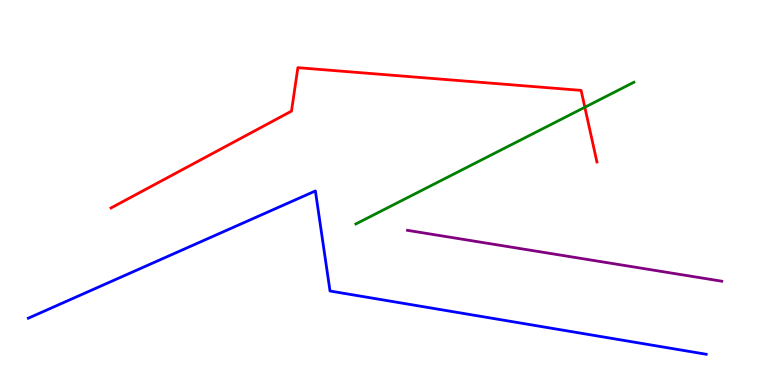[{'lines': ['blue', 'red'], 'intersections': []}, {'lines': ['green', 'red'], 'intersections': [{'x': 7.55, 'y': 7.21}]}, {'lines': ['purple', 'red'], 'intersections': []}, {'lines': ['blue', 'green'], 'intersections': []}, {'lines': ['blue', 'purple'], 'intersections': []}, {'lines': ['green', 'purple'], 'intersections': []}]